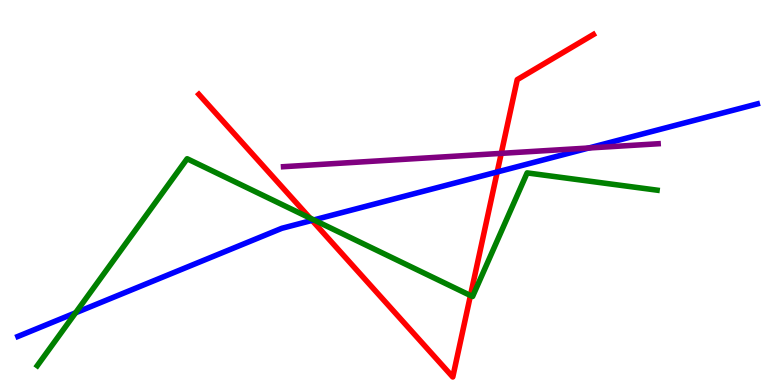[{'lines': ['blue', 'red'], 'intersections': [{'x': 4.03, 'y': 4.28}, {'x': 6.42, 'y': 5.53}]}, {'lines': ['green', 'red'], 'intersections': [{'x': 4.0, 'y': 4.34}, {'x': 6.07, 'y': 2.32}]}, {'lines': ['purple', 'red'], 'intersections': [{'x': 6.47, 'y': 6.02}]}, {'lines': ['blue', 'green'], 'intersections': [{'x': 0.975, 'y': 1.87}, {'x': 4.05, 'y': 4.29}]}, {'lines': ['blue', 'purple'], 'intersections': [{'x': 7.6, 'y': 6.16}]}, {'lines': ['green', 'purple'], 'intersections': []}]